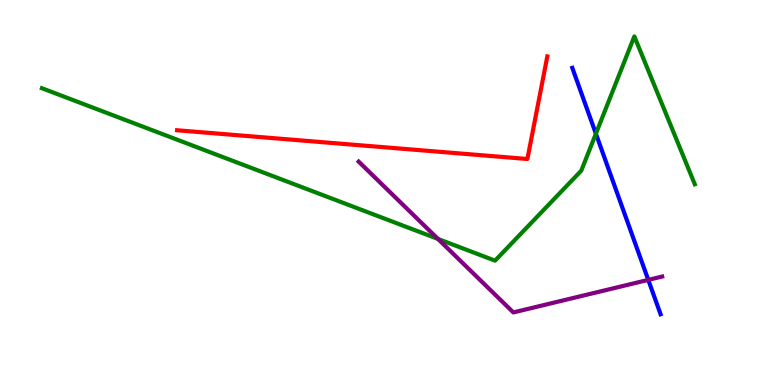[{'lines': ['blue', 'red'], 'intersections': []}, {'lines': ['green', 'red'], 'intersections': []}, {'lines': ['purple', 'red'], 'intersections': []}, {'lines': ['blue', 'green'], 'intersections': [{'x': 7.69, 'y': 6.53}]}, {'lines': ['blue', 'purple'], 'intersections': [{'x': 8.36, 'y': 2.73}]}, {'lines': ['green', 'purple'], 'intersections': [{'x': 5.65, 'y': 3.79}]}]